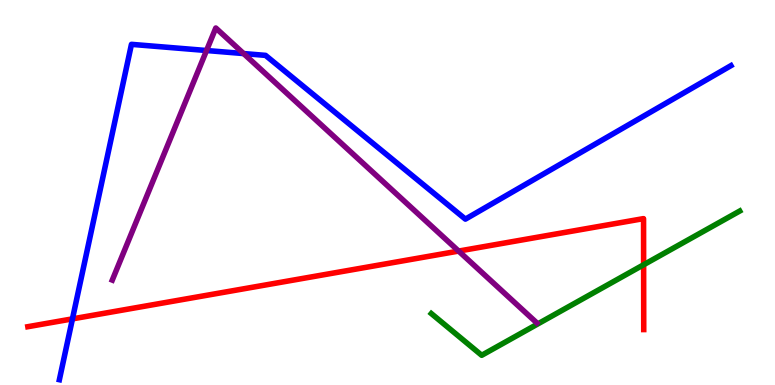[{'lines': ['blue', 'red'], 'intersections': [{'x': 0.935, 'y': 1.72}]}, {'lines': ['green', 'red'], 'intersections': [{'x': 8.3, 'y': 3.12}]}, {'lines': ['purple', 'red'], 'intersections': [{'x': 5.92, 'y': 3.48}]}, {'lines': ['blue', 'green'], 'intersections': []}, {'lines': ['blue', 'purple'], 'intersections': [{'x': 2.67, 'y': 8.69}, {'x': 3.14, 'y': 8.61}]}, {'lines': ['green', 'purple'], 'intersections': []}]